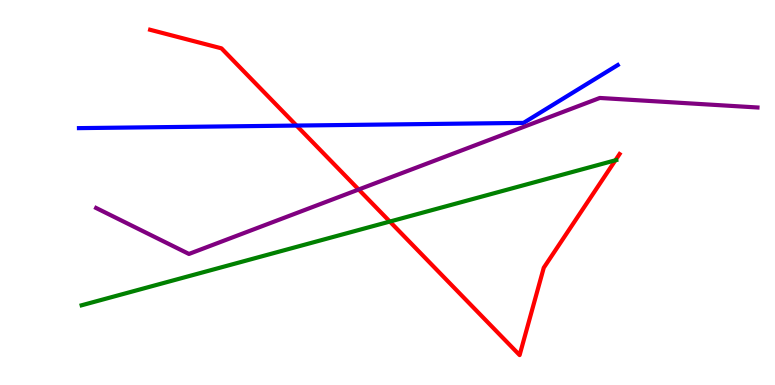[{'lines': ['blue', 'red'], 'intersections': [{'x': 3.83, 'y': 6.74}]}, {'lines': ['green', 'red'], 'intersections': [{'x': 5.03, 'y': 4.25}, {'x': 7.94, 'y': 5.84}]}, {'lines': ['purple', 'red'], 'intersections': [{'x': 4.63, 'y': 5.08}]}, {'lines': ['blue', 'green'], 'intersections': []}, {'lines': ['blue', 'purple'], 'intersections': []}, {'lines': ['green', 'purple'], 'intersections': []}]